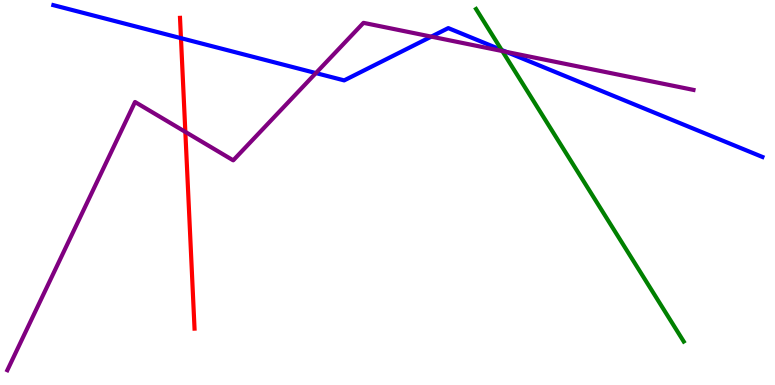[{'lines': ['blue', 'red'], 'intersections': [{'x': 2.33, 'y': 9.01}]}, {'lines': ['green', 'red'], 'intersections': []}, {'lines': ['purple', 'red'], 'intersections': [{'x': 2.39, 'y': 6.57}]}, {'lines': ['blue', 'green'], 'intersections': [{'x': 6.47, 'y': 8.7}]}, {'lines': ['blue', 'purple'], 'intersections': [{'x': 4.08, 'y': 8.1}, {'x': 5.57, 'y': 9.05}, {'x': 6.53, 'y': 8.65}]}, {'lines': ['green', 'purple'], 'intersections': [{'x': 6.48, 'y': 8.67}]}]